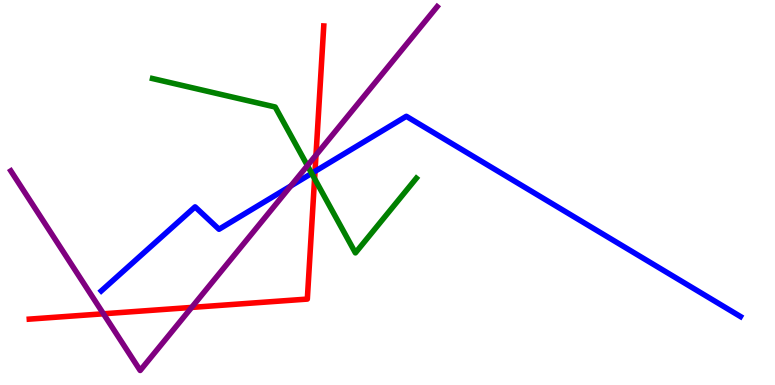[{'lines': ['blue', 'red'], 'intersections': [{'x': 4.06, 'y': 5.55}]}, {'lines': ['green', 'red'], 'intersections': [{'x': 4.06, 'y': 5.36}]}, {'lines': ['purple', 'red'], 'intersections': [{'x': 1.33, 'y': 1.85}, {'x': 2.47, 'y': 2.02}, {'x': 4.08, 'y': 5.97}]}, {'lines': ['blue', 'green'], 'intersections': [{'x': 4.02, 'y': 5.5}]}, {'lines': ['blue', 'purple'], 'intersections': [{'x': 3.75, 'y': 5.17}]}, {'lines': ['green', 'purple'], 'intersections': [{'x': 3.97, 'y': 5.7}]}]